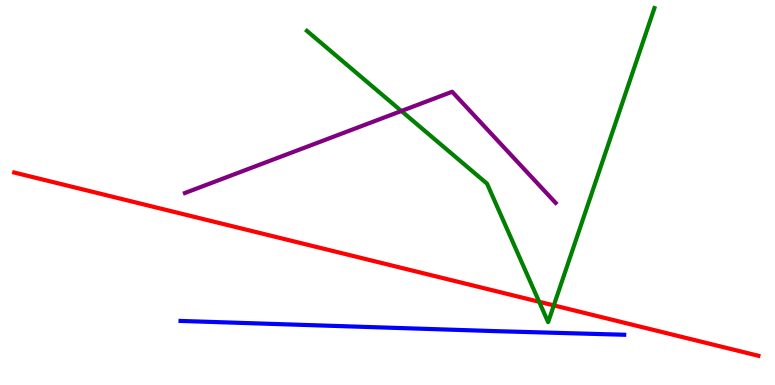[{'lines': ['blue', 'red'], 'intersections': []}, {'lines': ['green', 'red'], 'intersections': [{'x': 6.96, 'y': 2.16}, {'x': 7.15, 'y': 2.07}]}, {'lines': ['purple', 'red'], 'intersections': []}, {'lines': ['blue', 'green'], 'intersections': []}, {'lines': ['blue', 'purple'], 'intersections': []}, {'lines': ['green', 'purple'], 'intersections': [{'x': 5.18, 'y': 7.12}]}]